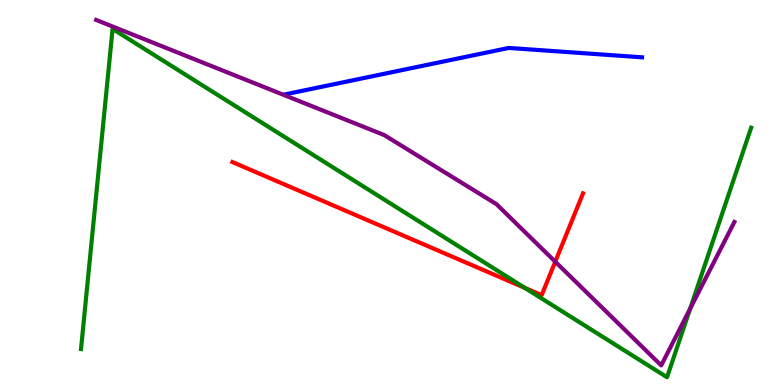[{'lines': ['blue', 'red'], 'intersections': []}, {'lines': ['green', 'red'], 'intersections': [{'x': 6.77, 'y': 2.52}]}, {'lines': ['purple', 'red'], 'intersections': [{'x': 7.16, 'y': 3.2}]}, {'lines': ['blue', 'green'], 'intersections': []}, {'lines': ['blue', 'purple'], 'intersections': []}, {'lines': ['green', 'purple'], 'intersections': [{'x': 8.9, 'y': 1.98}]}]